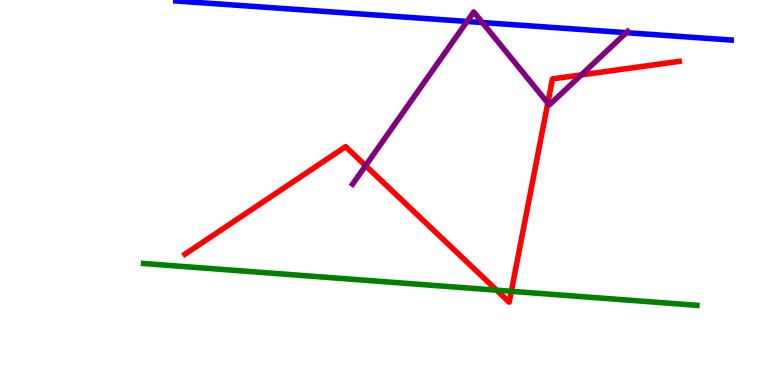[{'lines': ['blue', 'red'], 'intersections': []}, {'lines': ['green', 'red'], 'intersections': [{'x': 6.41, 'y': 2.46}, {'x': 6.6, 'y': 2.43}]}, {'lines': ['purple', 'red'], 'intersections': [{'x': 4.72, 'y': 5.7}, {'x': 7.07, 'y': 7.32}, {'x': 7.5, 'y': 8.05}]}, {'lines': ['blue', 'green'], 'intersections': []}, {'lines': ['blue', 'purple'], 'intersections': [{'x': 6.03, 'y': 9.44}, {'x': 6.22, 'y': 9.41}, {'x': 8.08, 'y': 9.15}]}, {'lines': ['green', 'purple'], 'intersections': []}]